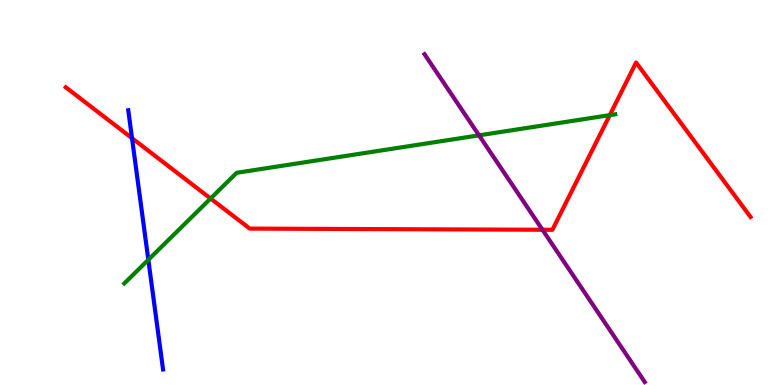[{'lines': ['blue', 'red'], 'intersections': [{'x': 1.7, 'y': 6.41}]}, {'lines': ['green', 'red'], 'intersections': [{'x': 2.72, 'y': 4.84}, {'x': 7.87, 'y': 7.01}]}, {'lines': ['purple', 'red'], 'intersections': [{'x': 7.0, 'y': 4.03}]}, {'lines': ['blue', 'green'], 'intersections': [{'x': 1.91, 'y': 3.25}]}, {'lines': ['blue', 'purple'], 'intersections': []}, {'lines': ['green', 'purple'], 'intersections': [{'x': 6.18, 'y': 6.48}]}]